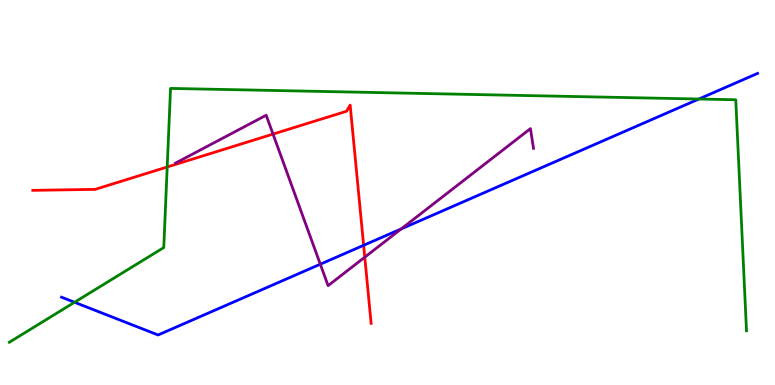[{'lines': ['blue', 'red'], 'intersections': [{'x': 4.69, 'y': 3.63}]}, {'lines': ['green', 'red'], 'intersections': [{'x': 2.16, 'y': 5.66}]}, {'lines': ['purple', 'red'], 'intersections': [{'x': 3.52, 'y': 6.52}, {'x': 4.71, 'y': 3.32}]}, {'lines': ['blue', 'green'], 'intersections': [{'x': 0.962, 'y': 2.15}, {'x': 9.02, 'y': 7.43}]}, {'lines': ['blue', 'purple'], 'intersections': [{'x': 4.13, 'y': 3.14}, {'x': 5.18, 'y': 4.05}]}, {'lines': ['green', 'purple'], 'intersections': []}]